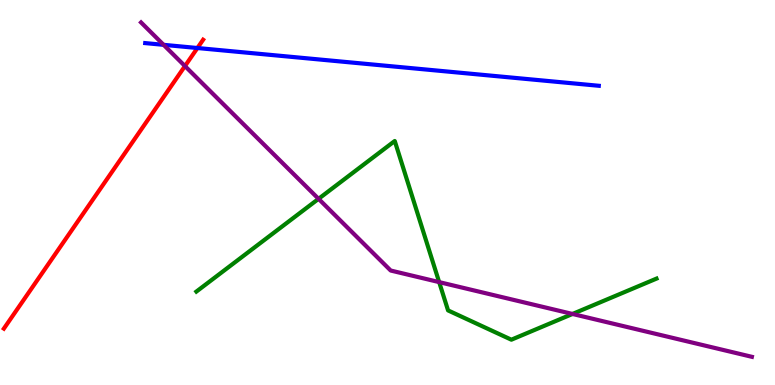[{'lines': ['blue', 'red'], 'intersections': [{'x': 2.55, 'y': 8.75}]}, {'lines': ['green', 'red'], 'intersections': []}, {'lines': ['purple', 'red'], 'intersections': [{'x': 2.39, 'y': 8.28}]}, {'lines': ['blue', 'green'], 'intersections': []}, {'lines': ['blue', 'purple'], 'intersections': [{'x': 2.11, 'y': 8.84}]}, {'lines': ['green', 'purple'], 'intersections': [{'x': 4.11, 'y': 4.84}, {'x': 5.67, 'y': 2.67}, {'x': 7.39, 'y': 1.85}]}]